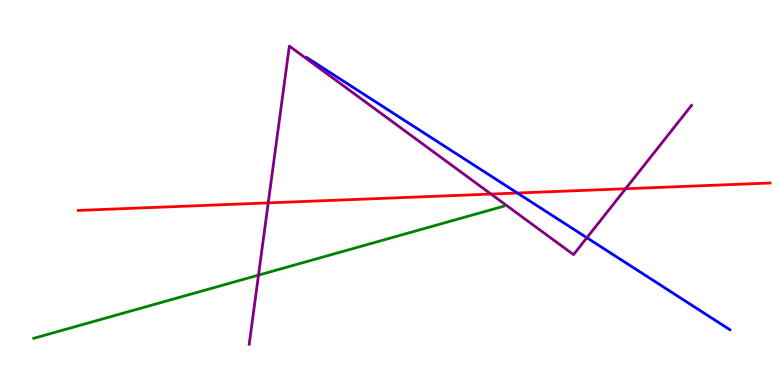[{'lines': ['blue', 'red'], 'intersections': [{'x': 6.68, 'y': 4.99}]}, {'lines': ['green', 'red'], 'intersections': []}, {'lines': ['purple', 'red'], 'intersections': [{'x': 3.46, 'y': 4.73}, {'x': 6.34, 'y': 4.96}, {'x': 8.07, 'y': 5.1}]}, {'lines': ['blue', 'green'], 'intersections': []}, {'lines': ['blue', 'purple'], 'intersections': [{'x': 7.57, 'y': 3.83}]}, {'lines': ['green', 'purple'], 'intersections': [{'x': 3.34, 'y': 2.85}]}]